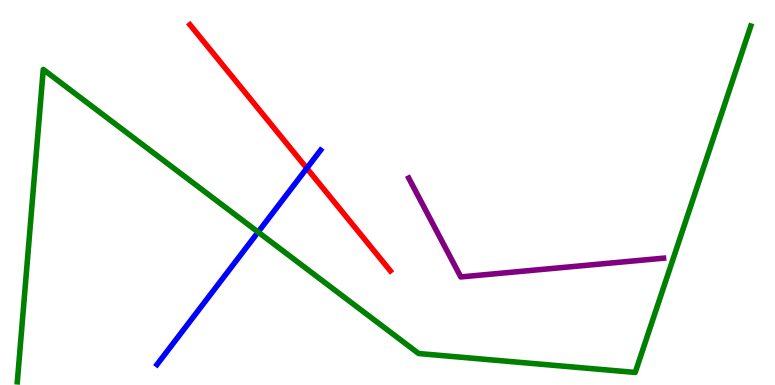[{'lines': ['blue', 'red'], 'intersections': [{'x': 3.96, 'y': 5.63}]}, {'lines': ['green', 'red'], 'intersections': []}, {'lines': ['purple', 'red'], 'intersections': []}, {'lines': ['blue', 'green'], 'intersections': [{'x': 3.33, 'y': 3.97}]}, {'lines': ['blue', 'purple'], 'intersections': []}, {'lines': ['green', 'purple'], 'intersections': []}]